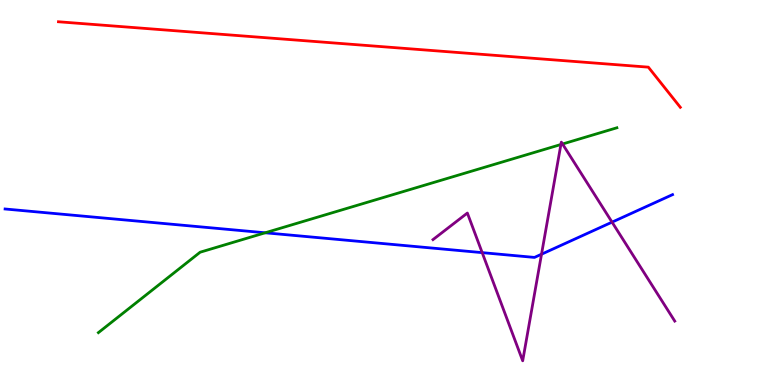[{'lines': ['blue', 'red'], 'intersections': []}, {'lines': ['green', 'red'], 'intersections': []}, {'lines': ['purple', 'red'], 'intersections': []}, {'lines': ['blue', 'green'], 'intersections': [{'x': 3.42, 'y': 3.95}]}, {'lines': ['blue', 'purple'], 'intersections': [{'x': 6.22, 'y': 3.44}, {'x': 6.99, 'y': 3.4}, {'x': 7.9, 'y': 4.23}]}, {'lines': ['green', 'purple'], 'intersections': [{'x': 7.24, 'y': 6.25}, {'x': 7.26, 'y': 6.26}]}]